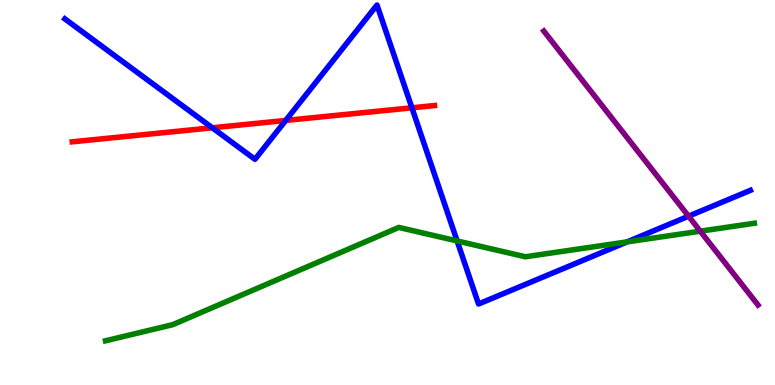[{'lines': ['blue', 'red'], 'intersections': [{'x': 2.74, 'y': 6.68}, {'x': 3.69, 'y': 6.87}, {'x': 5.31, 'y': 7.2}]}, {'lines': ['green', 'red'], 'intersections': []}, {'lines': ['purple', 'red'], 'intersections': []}, {'lines': ['blue', 'green'], 'intersections': [{'x': 5.9, 'y': 3.74}, {'x': 8.09, 'y': 3.72}]}, {'lines': ['blue', 'purple'], 'intersections': [{'x': 8.88, 'y': 4.38}]}, {'lines': ['green', 'purple'], 'intersections': [{'x': 9.04, 'y': 4.0}]}]